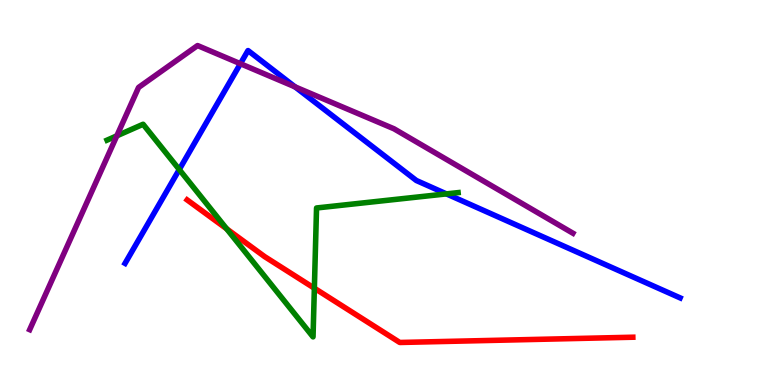[{'lines': ['blue', 'red'], 'intersections': []}, {'lines': ['green', 'red'], 'intersections': [{'x': 2.92, 'y': 4.06}, {'x': 4.06, 'y': 2.51}]}, {'lines': ['purple', 'red'], 'intersections': []}, {'lines': ['blue', 'green'], 'intersections': [{'x': 2.31, 'y': 5.6}, {'x': 5.76, 'y': 4.96}]}, {'lines': ['blue', 'purple'], 'intersections': [{'x': 3.1, 'y': 8.35}, {'x': 3.81, 'y': 7.74}]}, {'lines': ['green', 'purple'], 'intersections': [{'x': 1.51, 'y': 6.47}]}]